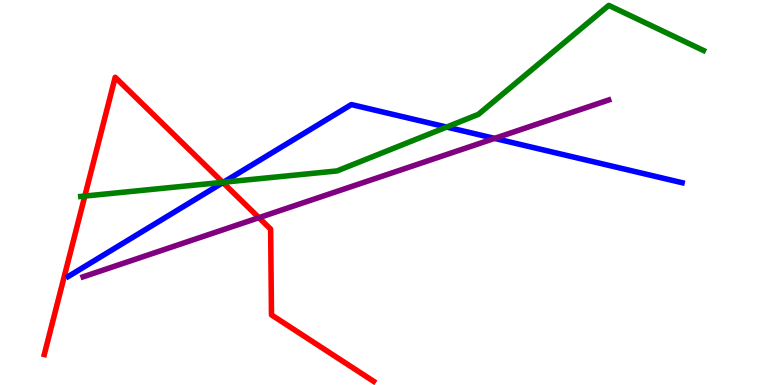[{'lines': ['blue', 'red'], 'intersections': [{'x': 2.88, 'y': 5.26}]}, {'lines': ['green', 'red'], 'intersections': [{'x': 1.09, 'y': 4.91}, {'x': 2.87, 'y': 5.26}]}, {'lines': ['purple', 'red'], 'intersections': [{'x': 3.34, 'y': 4.35}]}, {'lines': ['blue', 'green'], 'intersections': [{'x': 2.88, 'y': 5.27}, {'x': 5.76, 'y': 6.7}]}, {'lines': ['blue', 'purple'], 'intersections': [{'x': 6.38, 'y': 6.41}]}, {'lines': ['green', 'purple'], 'intersections': []}]